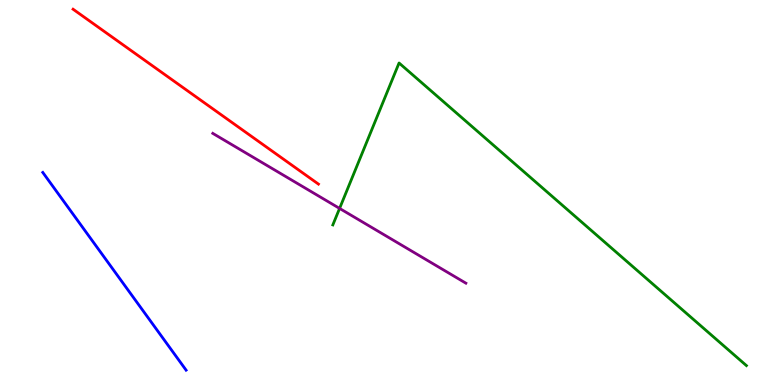[{'lines': ['blue', 'red'], 'intersections': []}, {'lines': ['green', 'red'], 'intersections': []}, {'lines': ['purple', 'red'], 'intersections': []}, {'lines': ['blue', 'green'], 'intersections': []}, {'lines': ['blue', 'purple'], 'intersections': []}, {'lines': ['green', 'purple'], 'intersections': [{'x': 4.38, 'y': 4.59}]}]